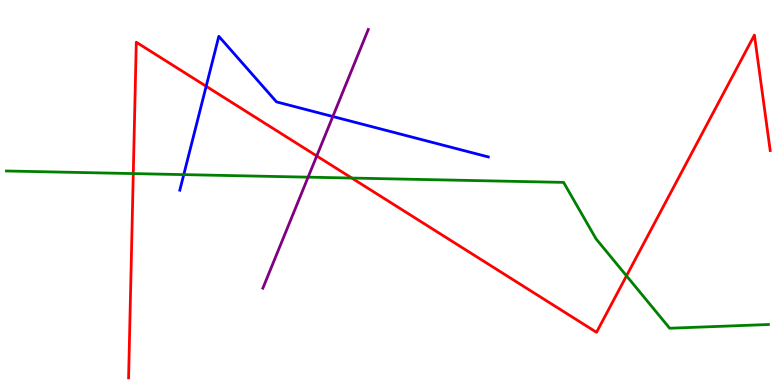[{'lines': ['blue', 'red'], 'intersections': [{'x': 2.66, 'y': 7.76}]}, {'lines': ['green', 'red'], 'intersections': [{'x': 1.72, 'y': 5.49}, {'x': 4.54, 'y': 5.38}, {'x': 8.08, 'y': 2.84}]}, {'lines': ['purple', 'red'], 'intersections': [{'x': 4.09, 'y': 5.95}]}, {'lines': ['blue', 'green'], 'intersections': [{'x': 2.37, 'y': 5.46}]}, {'lines': ['blue', 'purple'], 'intersections': [{'x': 4.29, 'y': 6.97}]}, {'lines': ['green', 'purple'], 'intersections': [{'x': 3.98, 'y': 5.4}]}]